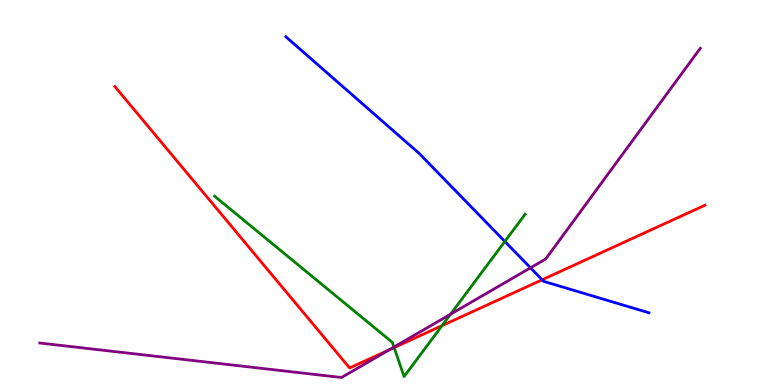[{'lines': ['blue', 'red'], 'intersections': [{'x': 7.0, 'y': 2.73}]}, {'lines': ['green', 'red'], 'intersections': [{'x': 5.09, 'y': 0.972}, {'x': 5.7, 'y': 1.54}]}, {'lines': ['purple', 'red'], 'intersections': [{'x': 5.02, 'y': 0.909}]}, {'lines': ['blue', 'green'], 'intersections': [{'x': 6.51, 'y': 3.73}]}, {'lines': ['blue', 'purple'], 'intersections': [{'x': 6.85, 'y': 3.04}]}, {'lines': ['green', 'purple'], 'intersections': [{'x': 5.08, 'y': 0.986}, {'x': 5.81, 'y': 1.84}]}]